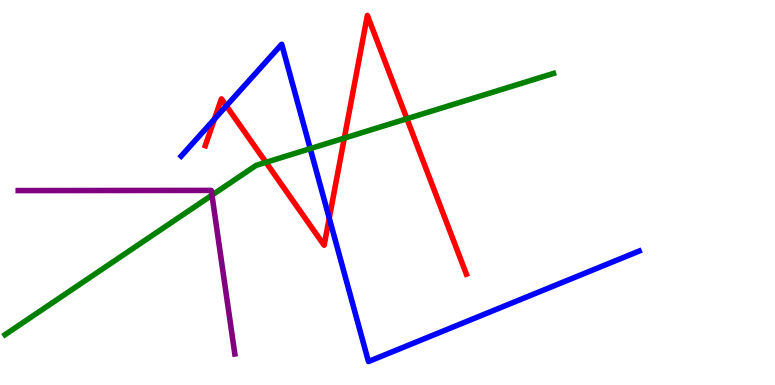[{'lines': ['blue', 'red'], 'intersections': [{'x': 2.77, 'y': 6.91}, {'x': 2.92, 'y': 7.25}, {'x': 4.25, 'y': 4.33}]}, {'lines': ['green', 'red'], 'intersections': [{'x': 3.43, 'y': 5.78}, {'x': 4.44, 'y': 6.41}, {'x': 5.25, 'y': 6.92}]}, {'lines': ['purple', 'red'], 'intersections': []}, {'lines': ['blue', 'green'], 'intersections': [{'x': 4.0, 'y': 6.14}]}, {'lines': ['blue', 'purple'], 'intersections': []}, {'lines': ['green', 'purple'], 'intersections': [{'x': 2.74, 'y': 4.93}]}]